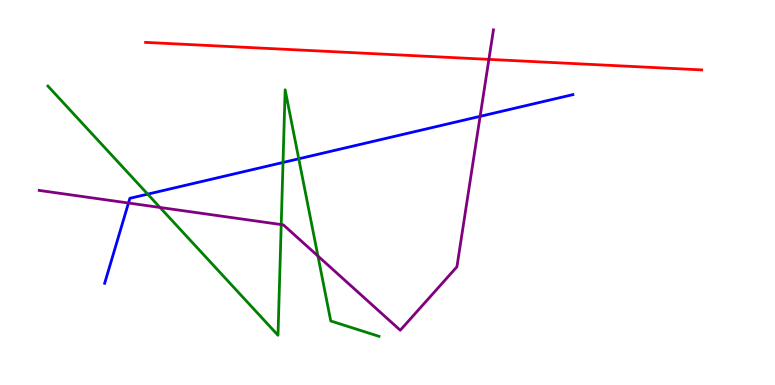[{'lines': ['blue', 'red'], 'intersections': []}, {'lines': ['green', 'red'], 'intersections': []}, {'lines': ['purple', 'red'], 'intersections': [{'x': 6.31, 'y': 8.46}]}, {'lines': ['blue', 'green'], 'intersections': [{'x': 1.91, 'y': 4.96}, {'x': 3.65, 'y': 5.78}, {'x': 3.85, 'y': 5.88}]}, {'lines': ['blue', 'purple'], 'intersections': [{'x': 1.66, 'y': 4.73}, {'x': 6.19, 'y': 6.98}]}, {'lines': ['green', 'purple'], 'intersections': [{'x': 2.06, 'y': 4.61}, {'x': 3.63, 'y': 4.17}, {'x': 4.1, 'y': 3.35}]}]